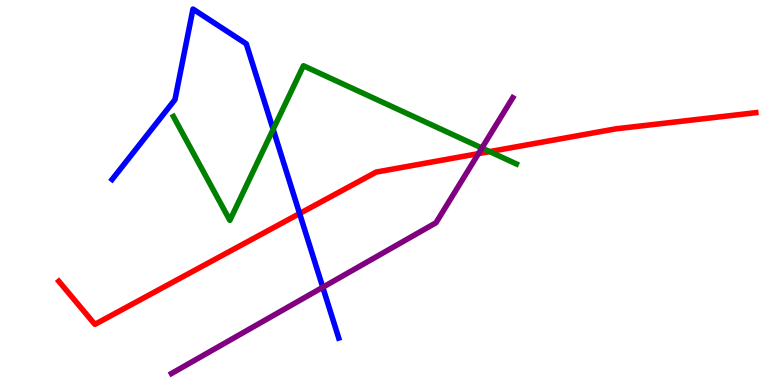[{'lines': ['blue', 'red'], 'intersections': [{'x': 3.87, 'y': 4.45}]}, {'lines': ['green', 'red'], 'intersections': [{'x': 6.32, 'y': 6.06}]}, {'lines': ['purple', 'red'], 'intersections': [{'x': 6.17, 'y': 6.01}]}, {'lines': ['blue', 'green'], 'intersections': [{'x': 3.52, 'y': 6.64}]}, {'lines': ['blue', 'purple'], 'intersections': [{'x': 4.16, 'y': 2.54}]}, {'lines': ['green', 'purple'], 'intersections': [{'x': 6.22, 'y': 6.16}]}]